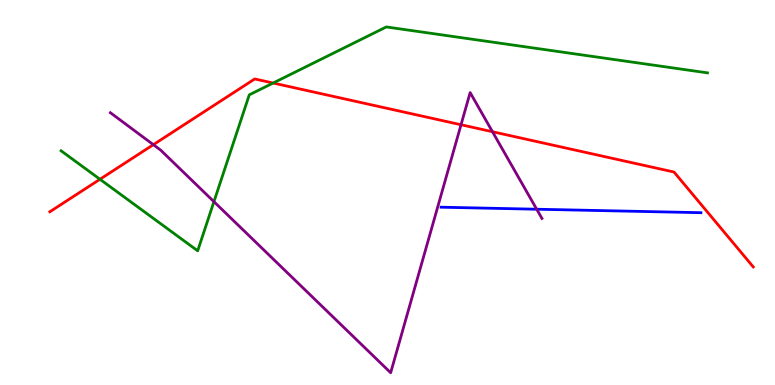[{'lines': ['blue', 'red'], 'intersections': []}, {'lines': ['green', 'red'], 'intersections': [{'x': 1.29, 'y': 5.34}, {'x': 3.52, 'y': 7.84}]}, {'lines': ['purple', 'red'], 'intersections': [{'x': 1.98, 'y': 6.24}, {'x': 5.95, 'y': 6.76}, {'x': 6.35, 'y': 6.58}]}, {'lines': ['blue', 'green'], 'intersections': []}, {'lines': ['blue', 'purple'], 'intersections': [{'x': 6.93, 'y': 4.57}]}, {'lines': ['green', 'purple'], 'intersections': [{'x': 2.76, 'y': 4.76}]}]